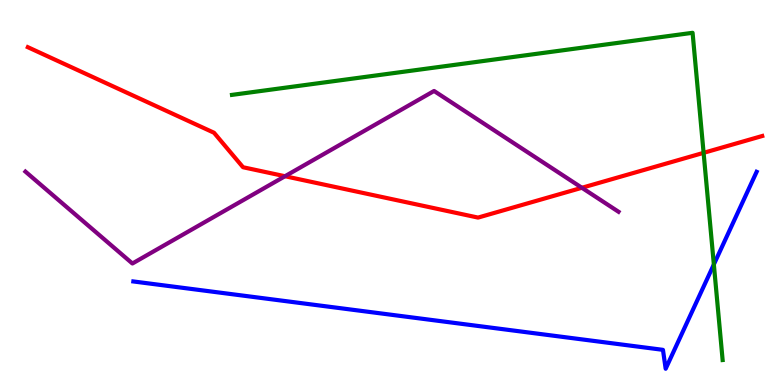[{'lines': ['blue', 'red'], 'intersections': []}, {'lines': ['green', 'red'], 'intersections': [{'x': 9.08, 'y': 6.03}]}, {'lines': ['purple', 'red'], 'intersections': [{'x': 3.68, 'y': 5.42}, {'x': 7.51, 'y': 5.12}]}, {'lines': ['blue', 'green'], 'intersections': [{'x': 9.21, 'y': 3.13}]}, {'lines': ['blue', 'purple'], 'intersections': []}, {'lines': ['green', 'purple'], 'intersections': []}]